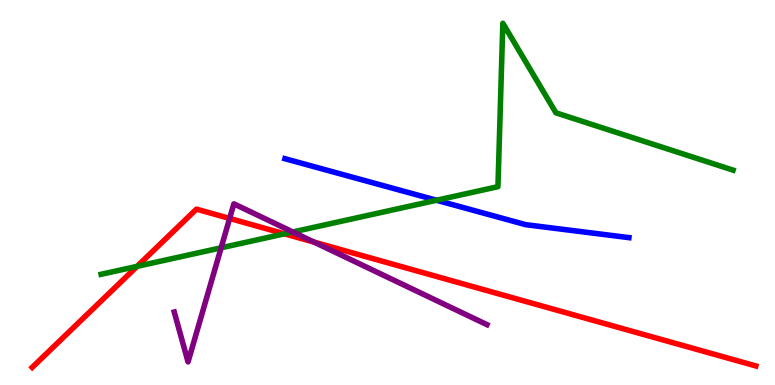[{'lines': ['blue', 'red'], 'intersections': []}, {'lines': ['green', 'red'], 'intersections': [{'x': 1.77, 'y': 3.08}, {'x': 3.67, 'y': 3.93}]}, {'lines': ['purple', 'red'], 'intersections': [{'x': 2.96, 'y': 4.33}, {'x': 4.05, 'y': 3.71}]}, {'lines': ['blue', 'green'], 'intersections': [{'x': 5.63, 'y': 4.8}]}, {'lines': ['blue', 'purple'], 'intersections': []}, {'lines': ['green', 'purple'], 'intersections': [{'x': 2.85, 'y': 3.56}, {'x': 3.78, 'y': 3.97}]}]